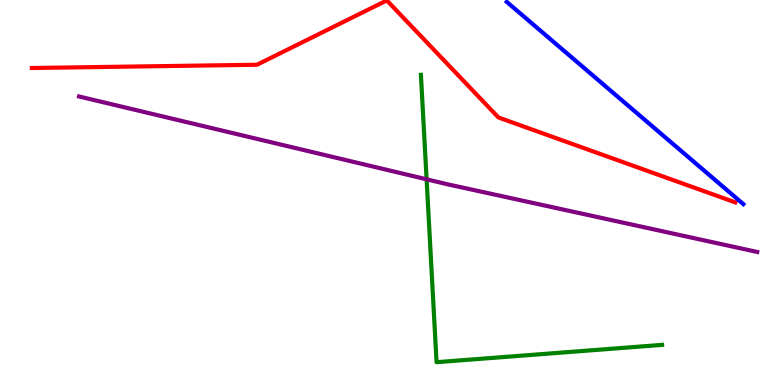[{'lines': ['blue', 'red'], 'intersections': []}, {'lines': ['green', 'red'], 'intersections': []}, {'lines': ['purple', 'red'], 'intersections': []}, {'lines': ['blue', 'green'], 'intersections': []}, {'lines': ['blue', 'purple'], 'intersections': []}, {'lines': ['green', 'purple'], 'intersections': [{'x': 5.5, 'y': 5.34}]}]